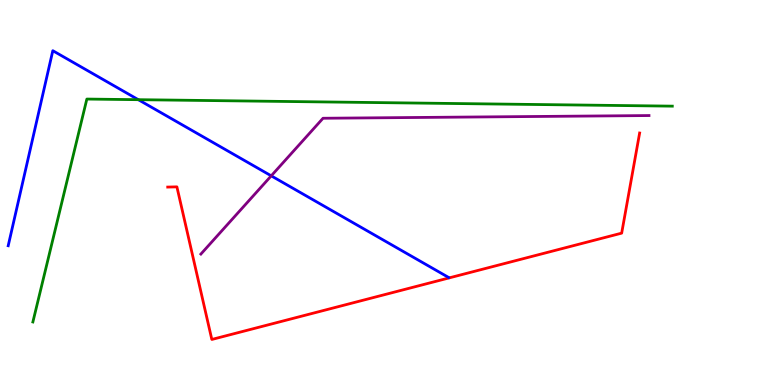[{'lines': ['blue', 'red'], 'intersections': []}, {'lines': ['green', 'red'], 'intersections': []}, {'lines': ['purple', 'red'], 'intersections': []}, {'lines': ['blue', 'green'], 'intersections': [{'x': 1.78, 'y': 7.41}]}, {'lines': ['blue', 'purple'], 'intersections': [{'x': 3.5, 'y': 5.43}]}, {'lines': ['green', 'purple'], 'intersections': []}]